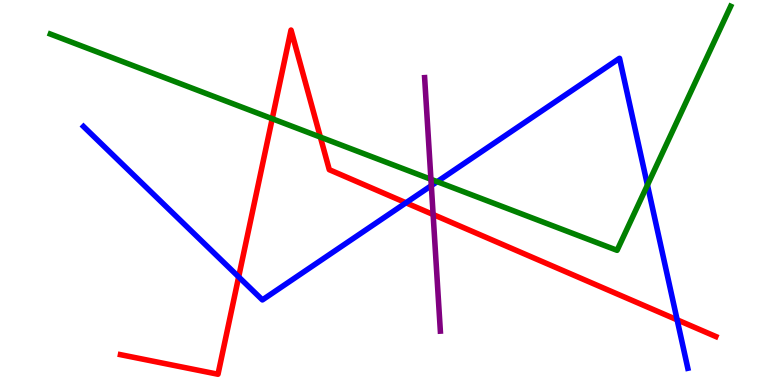[{'lines': ['blue', 'red'], 'intersections': [{'x': 3.08, 'y': 2.81}, {'x': 5.24, 'y': 4.73}, {'x': 8.74, 'y': 1.69}]}, {'lines': ['green', 'red'], 'intersections': [{'x': 3.51, 'y': 6.92}, {'x': 4.13, 'y': 6.44}]}, {'lines': ['purple', 'red'], 'intersections': [{'x': 5.59, 'y': 4.43}]}, {'lines': ['blue', 'green'], 'intersections': [{'x': 5.64, 'y': 5.28}, {'x': 8.35, 'y': 5.19}]}, {'lines': ['blue', 'purple'], 'intersections': [{'x': 5.57, 'y': 5.18}]}, {'lines': ['green', 'purple'], 'intersections': [{'x': 5.56, 'y': 5.34}]}]